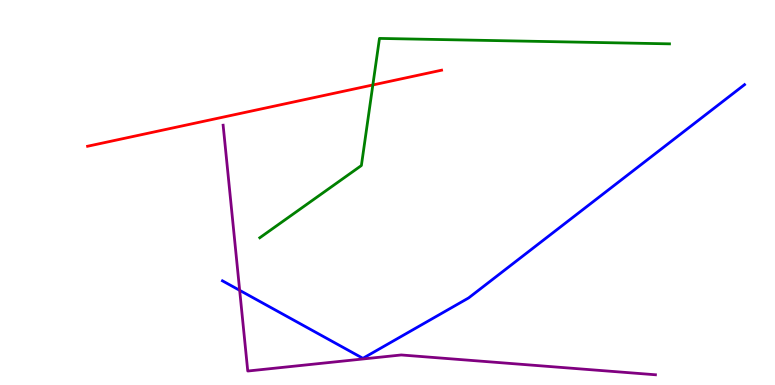[{'lines': ['blue', 'red'], 'intersections': []}, {'lines': ['green', 'red'], 'intersections': [{'x': 4.81, 'y': 7.79}]}, {'lines': ['purple', 'red'], 'intersections': []}, {'lines': ['blue', 'green'], 'intersections': []}, {'lines': ['blue', 'purple'], 'intersections': [{'x': 3.09, 'y': 2.46}]}, {'lines': ['green', 'purple'], 'intersections': []}]